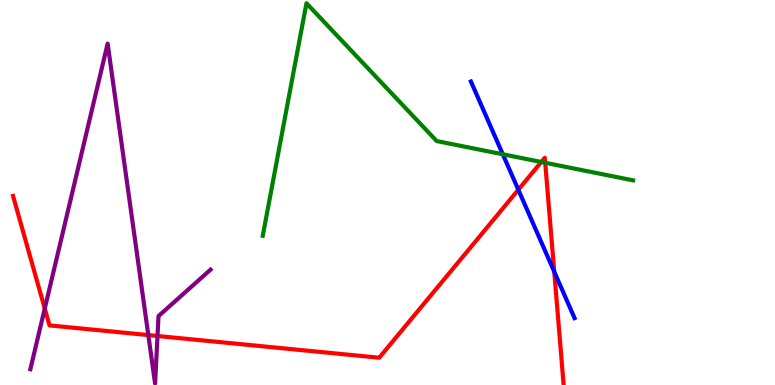[{'lines': ['blue', 'red'], 'intersections': [{'x': 6.69, 'y': 5.07}, {'x': 7.15, 'y': 2.94}]}, {'lines': ['green', 'red'], 'intersections': [{'x': 6.98, 'y': 5.79}, {'x': 7.03, 'y': 5.77}]}, {'lines': ['purple', 'red'], 'intersections': [{'x': 0.578, 'y': 1.99}, {'x': 1.91, 'y': 1.3}, {'x': 2.03, 'y': 1.27}]}, {'lines': ['blue', 'green'], 'intersections': [{'x': 6.49, 'y': 5.99}]}, {'lines': ['blue', 'purple'], 'intersections': []}, {'lines': ['green', 'purple'], 'intersections': []}]